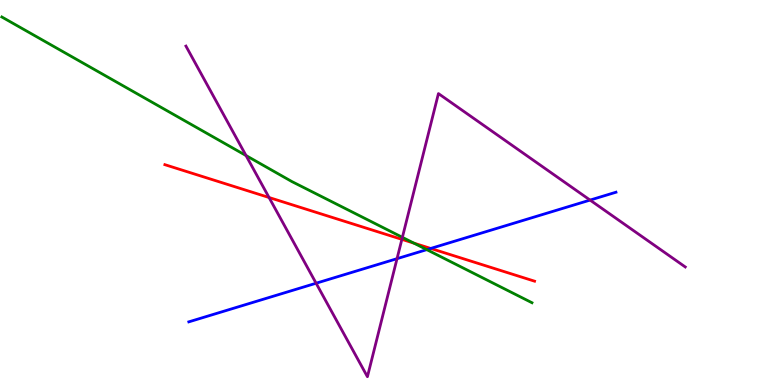[{'lines': ['blue', 'red'], 'intersections': [{'x': 5.56, 'y': 3.55}]}, {'lines': ['green', 'red'], 'intersections': [{'x': 5.34, 'y': 3.68}]}, {'lines': ['purple', 'red'], 'intersections': [{'x': 3.47, 'y': 4.87}, {'x': 5.19, 'y': 3.78}]}, {'lines': ['blue', 'green'], 'intersections': [{'x': 5.51, 'y': 3.52}]}, {'lines': ['blue', 'purple'], 'intersections': [{'x': 4.08, 'y': 2.64}, {'x': 5.12, 'y': 3.28}, {'x': 7.61, 'y': 4.8}]}, {'lines': ['green', 'purple'], 'intersections': [{'x': 3.17, 'y': 5.96}, {'x': 5.19, 'y': 3.84}]}]